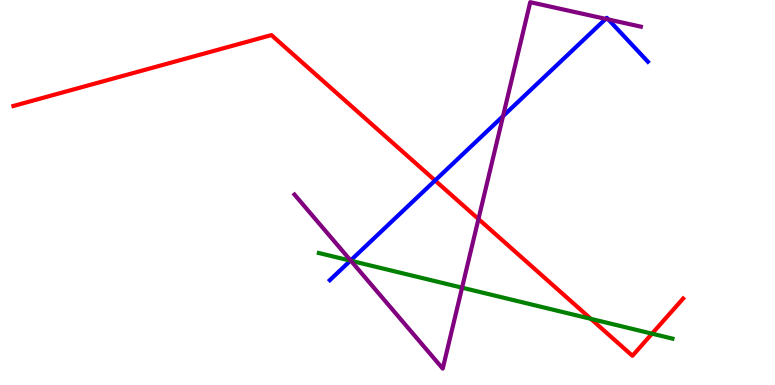[{'lines': ['blue', 'red'], 'intersections': [{'x': 5.61, 'y': 5.31}]}, {'lines': ['green', 'red'], 'intersections': [{'x': 7.62, 'y': 1.72}, {'x': 8.41, 'y': 1.33}]}, {'lines': ['purple', 'red'], 'intersections': [{'x': 6.17, 'y': 4.31}]}, {'lines': ['blue', 'green'], 'intersections': [{'x': 4.52, 'y': 3.23}]}, {'lines': ['blue', 'purple'], 'intersections': [{'x': 4.52, 'y': 3.23}, {'x': 6.49, 'y': 6.98}, {'x': 7.82, 'y': 9.51}, {'x': 7.85, 'y': 9.49}]}, {'lines': ['green', 'purple'], 'intersections': [{'x': 4.53, 'y': 3.23}, {'x': 5.96, 'y': 2.53}]}]